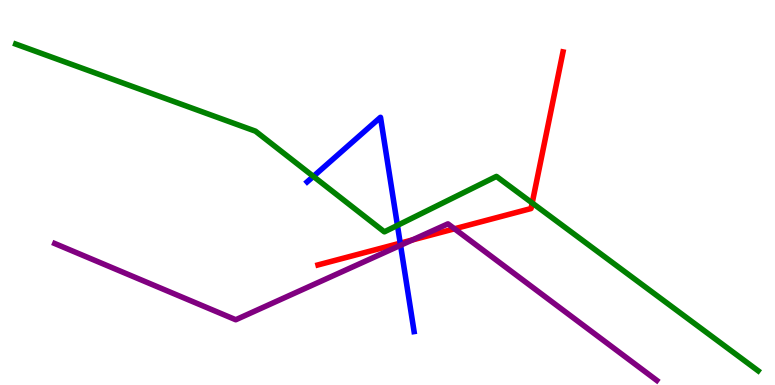[{'lines': ['blue', 'red'], 'intersections': [{'x': 5.16, 'y': 3.68}]}, {'lines': ['green', 'red'], 'intersections': [{'x': 6.87, 'y': 4.73}]}, {'lines': ['purple', 'red'], 'intersections': [{'x': 5.32, 'y': 3.77}, {'x': 5.86, 'y': 4.06}]}, {'lines': ['blue', 'green'], 'intersections': [{'x': 4.04, 'y': 5.42}, {'x': 5.13, 'y': 4.15}]}, {'lines': ['blue', 'purple'], 'intersections': [{'x': 5.17, 'y': 3.63}]}, {'lines': ['green', 'purple'], 'intersections': []}]